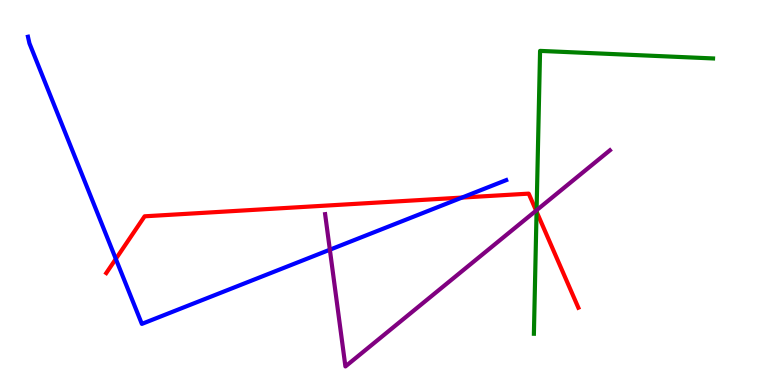[{'lines': ['blue', 'red'], 'intersections': [{'x': 1.49, 'y': 3.27}, {'x': 5.96, 'y': 4.87}]}, {'lines': ['green', 'red'], 'intersections': [{'x': 6.92, 'y': 4.5}]}, {'lines': ['purple', 'red'], 'intersections': [{'x': 6.92, 'y': 4.53}]}, {'lines': ['blue', 'green'], 'intersections': []}, {'lines': ['blue', 'purple'], 'intersections': [{'x': 4.26, 'y': 3.51}]}, {'lines': ['green', 'purple'], 'intersections': [{'x': 6.92, 'y': 4.54}]}]